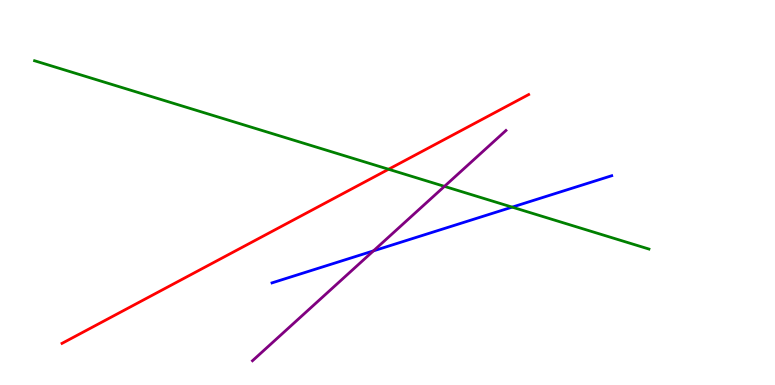[{'lines': ['blue', 'red'], 'intersections': []}, {'lines': ['green', 'red'], 'intersections': [{'x': 5.01, 'y': 5.6}]}, {'lines': ['purple', 'red'], 'intersections': []}, {'lines': ['blue', 'green'], 'intersections': [{'x': 6.61, 'y': 4.62}]}, {'lines': ['blue', 'purple'], 'intersections': [{'x': 4.82, 'y': 3.48}]}, {'lines': ['green', 'purple'], 'intersections': [{'x': 5.73, 'y': 5.16}]}]